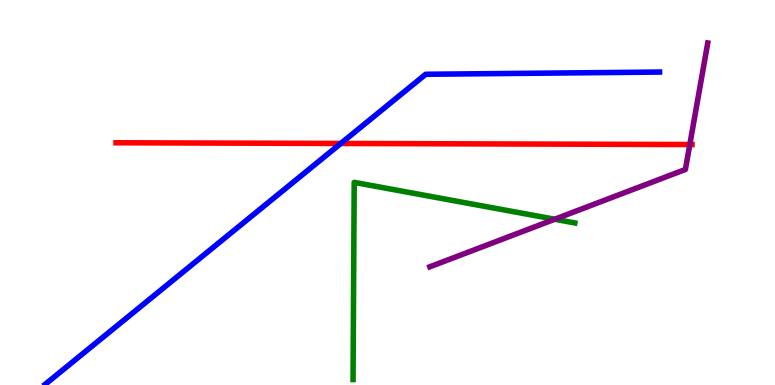[{'lines': ['blue', 'red'], 'intersections': [{'x': 4.4, 'y': 6.27}]}, {'lines': ['green', 'red'], 'intersections': []}, {'lines': ['purple', 'red'], 'intersections': [{'x': 8.9, 'y': 6.25}]}, {'lines': ['blue', 'green'], 'intersections': []}, {'lines': ['blue', 'purple'], 'intersections': []}, {'lines': ['green', 'purple'], 'intersections': [{'x': 7.16, 'y': 4.31}]}]